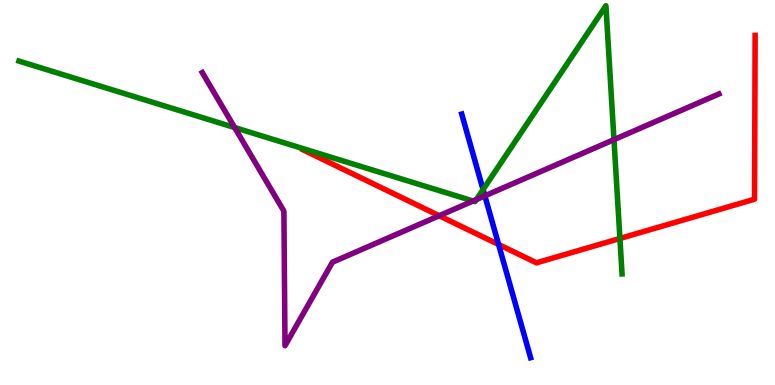[{'lines': ['blue', 'red'], 'intersections': [{'x': 6.43, 'y': 3.65}]}, {'lines': ['green', 'red'], 'intersections': [{'x': 8.0, 'y': 3.81}]}, {'lines': ['purple', 'red'], 'intersections': [{'x': 5.67, 'y': 4.4}]}, {'lines': ['blue', 'green'], 'intersections': [{'x': 6.23, 'y': 5.08}]}, {'lines': ['blue', 'purple'], 'intersections': [{'x': 6.26, 'y': 4.91}]}, {'lines': ['green', 'purple'], 'intersections': [{'x': 3.03, 'y': 6.69}, {'x': 6.1, 'y': 4.78}, {'x': 6.15, 'y': 4.82}, {'x': 7.92, 'y': 6.37}]}]